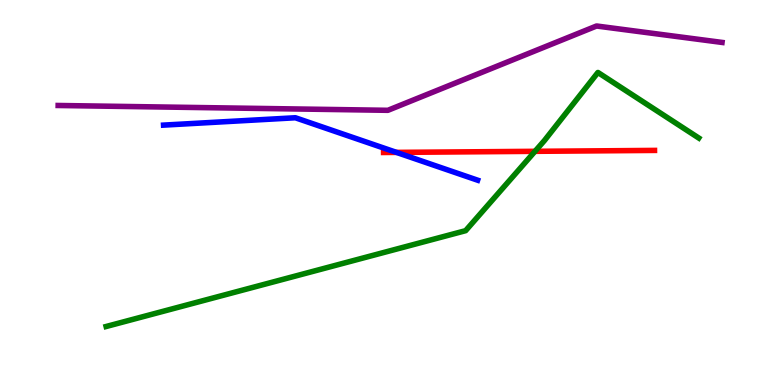[{'lines': ['blue', 'red'], 'intersections': [{'x': 5.12, 'y': 6.04}]}, {'lines': ['green', 'red'], 'intersections': [{'x': 6.9, 'y': 6.07}]}, {'lines': ['purple', 'red'], 'intersections': []}, {'lines': ['blue', 'green'], 'intersections': []}, {'lines': ['blue', 'purple'], 'intersections': []}, {'lines': ['green', 'purple'], 'intersections': []}]